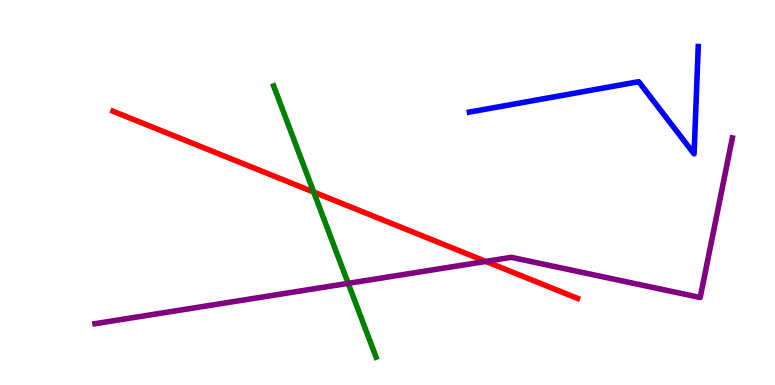[{'lines': ['blue', 'red'], 'intersections': []}, {'lines': ['green', 'red'], 'intersections': [{'x': 4.05, 'y': 5.01}]}, {'lines': ['purple', 'red'], 'intersections': [{'x': 6.27, 'y': 3.21}]}, {'lines': ['blue', 'green'], 'intersections': []}, {'lines': ['blue', 'purple'], 'intersections': []}, {'lines': ['green', 'purple'], 'intersections': [{'x': 4.49, 'y': 2.64}]}]